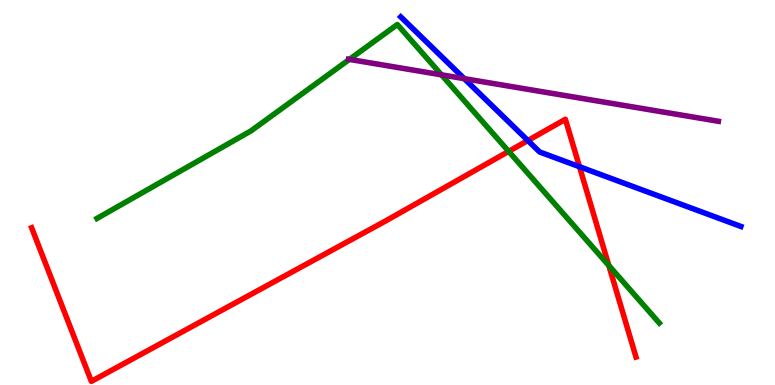[{'lines': ['blue', 'red'], 'intersections': [{'x': 6.81, 'y': 6.35}, {'x': 7.48, 'y': 5.67}]}, {'lines': ['green', 'red'], 'intersections': [{'x': 6.56, 'y': 6.07}, {'x': 7.86, 'y': 3.1}]}, {'lines': ['purple', 'red'], 'intersections': []}, {'lines': ['blue', 'green'], 'intersections': []}, {'lines': ['blue', 'purple'], 'intersections': [{'x': 5.99, 'y': 7.96}]}, {'lines': ['green', 'purple'], 'intersections': [{'x': 4.51, 'y': 8.46}, {'x': 5.7, 'y': 8.06}]}]